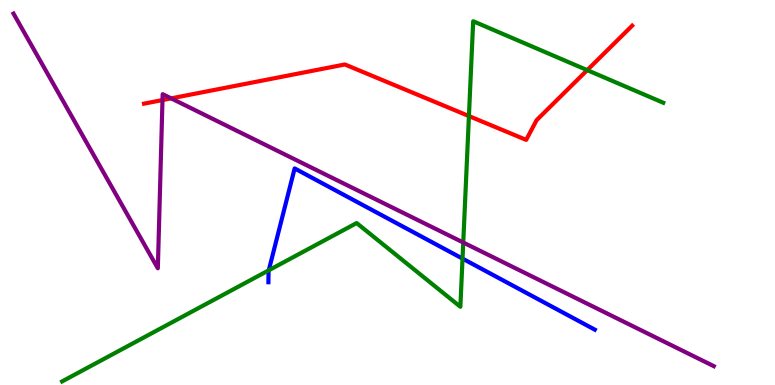[{'lines': ['blue', 'red'], 'intersections': []}, {'lines': ['green', 'red'], 'intersections': [{'x': 6.05, 'y': 6.99}, {'x': 7.58, 'y': 8.18}]}, {'lines': ['purple', 'red'], 'intersections': [{'x': 2.1, 'y': 7.4}, {'x': 2.21, 'y': 7.44}]}, {'lines': ['blue', 'green'], 'intersections': [{'x': 3.47, 'y': 2.98}, {'x': 5.97, 'y': 3.28}]}, {'lines': ['blue', 'purple'], 'intersections': []}, {'lines': ['green', 'purple'], 'intersections': [{'x': 5.98, 'y': 3.7}]}]